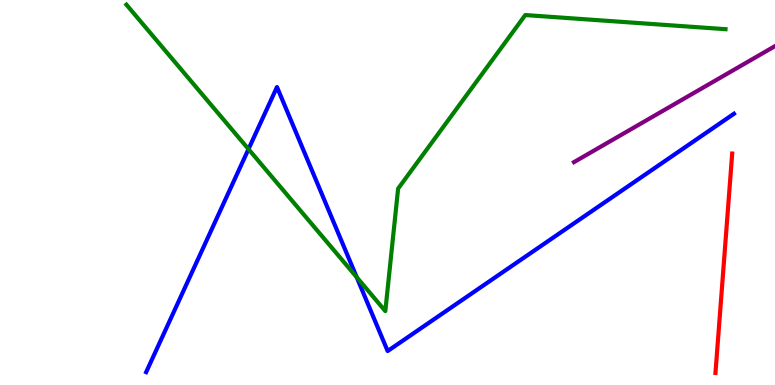[{'lines': ['blue', 'red'], 'intersections': []}, {'lines': ['green', 'red'], 'intersections': []}, {'lines': ['purple', 'red'], 'intersections': []}, {'lines': ['blue', 'green'], 'intersections': [{'x': 3.21, 'y': 6.13}, {'x': 4.6, 'y': 2.8}]}, {'lines': ['blue', 'purple'], 'intersections': []}, {'lines': ['green', 'purple'], 'intersections': []}]